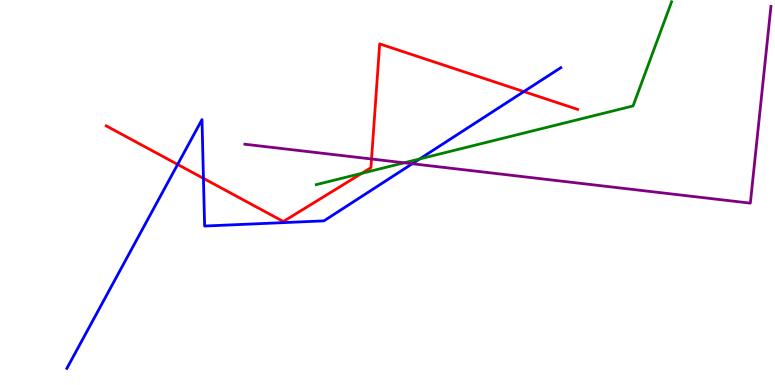[{'lines': ['blue', 'red'], 'intersections': [{'x': 2.29, 'y': 5.73}, {'x': 2.63, 'y': 5.37}, {'x': 6.76, 'y': 7.62}]}, {'lines': ['green', 'red'], 'intersections': [{'x': 4.67, 'y': 5.5}]}, {'lines': ['purple', 'red'], 'intersections': [{'x': 4.79, 'y': 5.87}]}, {'lines': ['blue', 'green'], 'intersections': [{'x': 5.42, 'y': 5.87}]}, {'lines': ['blue', 'purple'], 'intersections': [{'x': 5.32, 'y': 5.75}]}, {'lines': ['green', 'purple'], 'intersections': [{'x': 5.22, 'y': 5.77}]}]